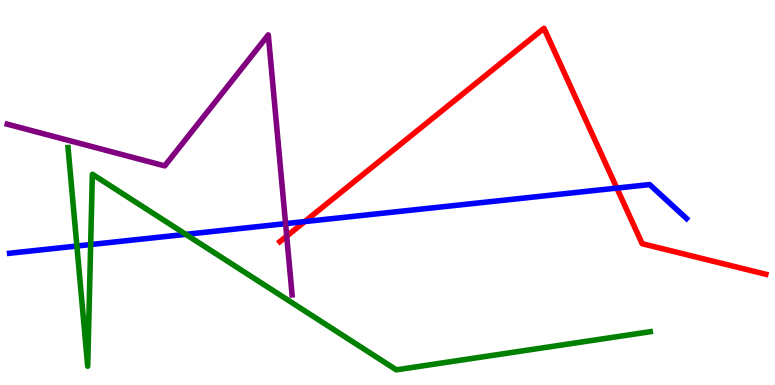[{'lines': ['blue', 'red'], 'intersections': [{'x': 3.93, 'y': 4.24}, {'x': 7.96, 'y': 5.11}]}, {'lines': ['green', 'red'], 'intersections': []}, {'lines': ['purple', 'red'], 'intersections': [{'x': 3.7, 'y': 3.87}]}, {'lines': ['blue', 'green'], 'intersections': [{'x': 0.992, 'y': 3.61}, {'x': 1.17, 'y': 3.65}, {'x': 2.4, 'y': 3.91}]}, {'lines': ['blue', 'purple'], 'intersections': [{'x': 3.68, 'y': 4.19}]}, {'lines': ['green', 'purple'], 'intersections': []}]